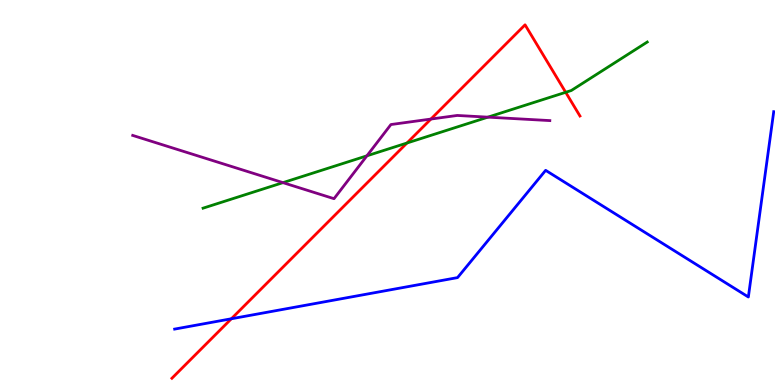[{'lines': ['blue', 'red'], 'intersections': [{'x': 2.99, 'y': 1.72}]}, {'lines': ['green', 'red'], 'intersections': [{'x': 5.25, 'y': 6.29}, {'x': 7.3, 'y': 7.6}]}, {'lines': ['purple', 'red'], 'intersections': [{'x': 5.56, 'y': 6.91}]}, {'lines': ['blue', 'green'], 'intersections': []}, {'lines': ['blue', 'purple'], 'intersections': []}, {'lines': ['green', 'purple'], 'intersections': [{'x': 3.65, 'y': 5.26}, {'x': 4.73, 'y': 5.95}, {'x': 6.3, 'y': 6.96}]}]